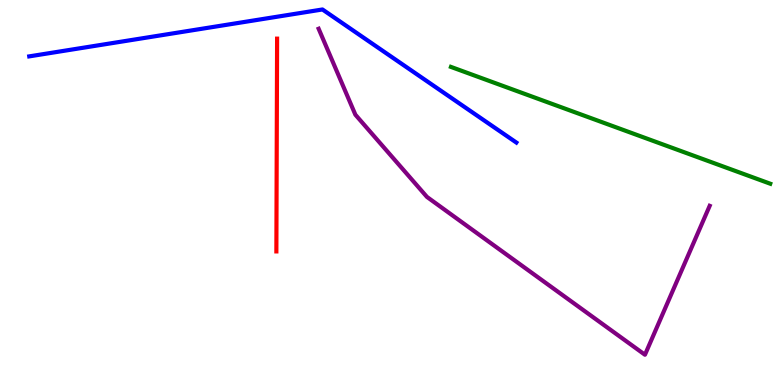[{'lines': ['blue', 'red'], 'intersections': []}, {'lines': ['green', 'red'], 'intersections': []}, {'lines': ['purple', 'red'], 'intersections': []}, {'lines': ['blue', 'green'], 'intersections': []}, {'lines': ['blue', 'purple'], 'intersections': []}, {'lines': ['green', 'purple'], 'intersections': []}]